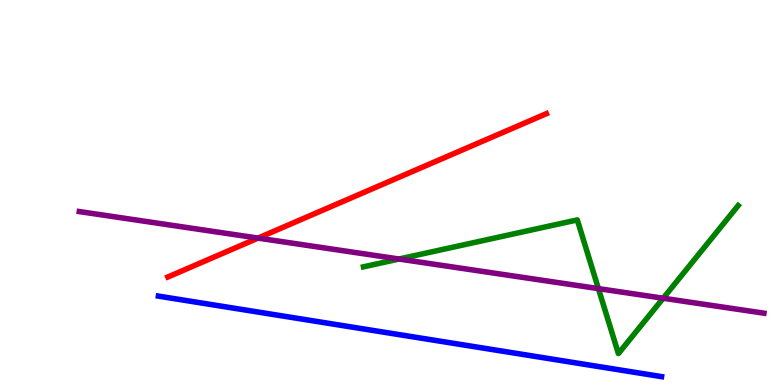[{'lines': ['blue', 'red'], 'intersections': []}, {'lines': ['green', 'red'], 'intersections': []}, {'lines': ['purple', 'red'], 'intersections': [{'x': 3.33, 'y': 3.82}]}, {'lines': ['blue', 'green'], 'intersections': []}, {'lines': ['blue', 'purple'], 'intersections': []}, {'lines': ['green', 'purple'], 'intersections': [{'x': 5.15, 'y': 3.27}, {'x': 7.72, 'y': 2.5}, {'x': 8.56, 'y': 2.25}]}]